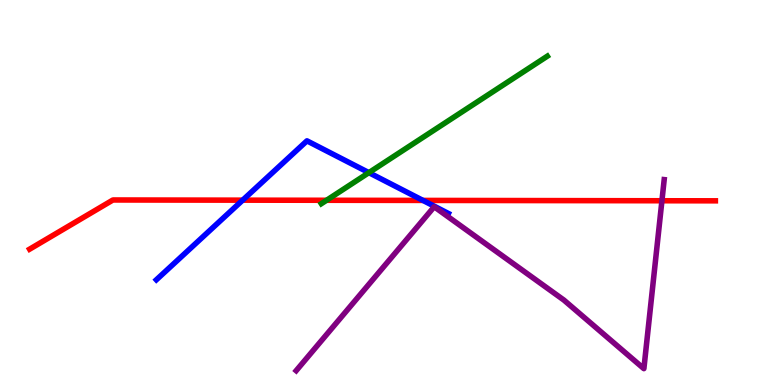[{'lines': ['blue', 'red'], 'intersections': [{'x': 3.13, 'y': 4.8}, {'x': 5.46, 'y': 4.79}]}, {'lines': ['green', 'red'], 'intersections': [{'x': 4.21, 'y': 4.8}]}, {'lines': ['purple', 'red'], 'intersections': [{'x': 8.54, 'y': 4.79}]}, {'lines': ['blue', 'green'], 'intersections': [{'x': 4.76, 'y': 5.52}]}, {'lines': ['blue', 'purple'], 'intersections': []}, {'lines': ['green', 'purple'], 'intersections': []}]